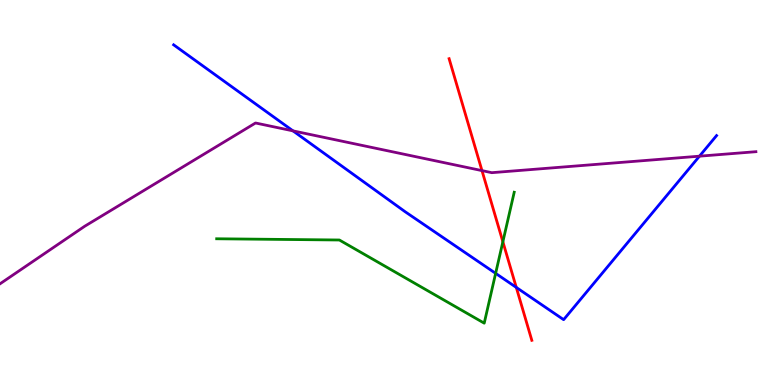[{'lines': ['blue', 'red'], 'intersections': [{'x': 6.66, 'y': 2.53}]}, {'lines': ['green', 'red'], 'intersections': [{'x': 6.49, 'y': 3.72}]}, {'lines': ['purple', 'red'], 'intersections': [{'x': 6.22, 'y': 5.57}]}, {'lines': ['blue', 'green'], 'intersections': [{'x': 6.4, 'y': 2.9}]}, {'lines': ['blue', 'purple'], 'intersections': [{'x': 3.78, 'y': 6.6}, {'x': 9.03, 'y': 5.94}]}, {'lines': ['green', 'purple'], 'intersections': []}]